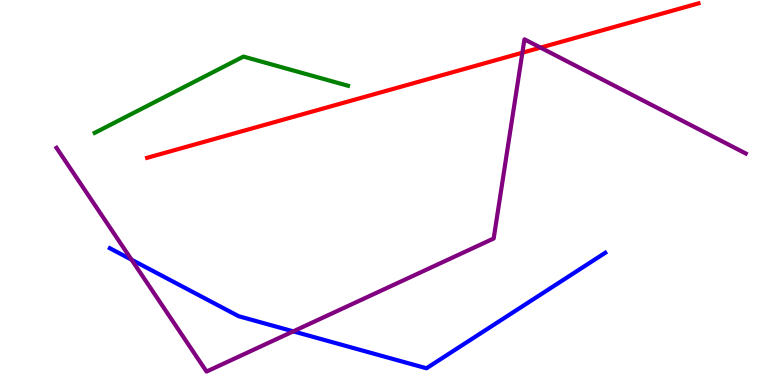[{'lines': ['blue', 'red'], 'intersections': []}, {'lines': ['green', 'red'], 'intersections': []}, {'lines': ['purple', 'red'], 'intersections': [{'x': 6.74, 'y': 8.63}, {'x': 6.97, 'y': 8.76}]}, {'lines': ['blue', 'green'], 'intersections': []}, {'lines': ['blue', 'purple'], 'intersections': [{'x': 1.7, 'y': 3.26}, {'x': 3.78, 'y': 1.39}]}, {'lines': ['green', 'purple'], 'intersections': []}]